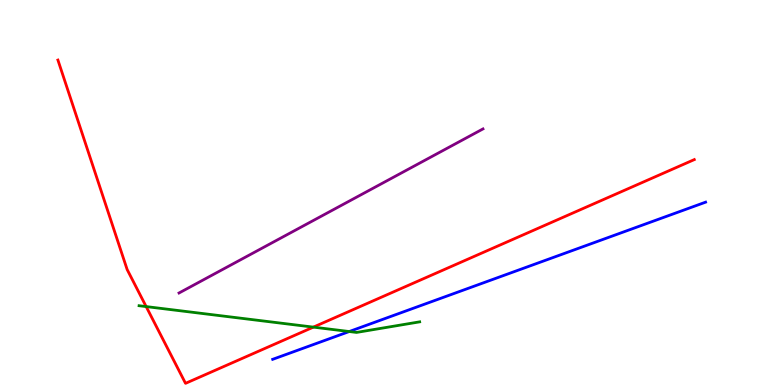[{'lines': ['blue', 'red'], 'intersections': []}, {'lines': ['green', 'red'], 'intersections': [{'x': 1.89, 'y': 2.04}, {'x': 4.04, 'y': 1.5}]}, {'lines': ['purple', 'red'], 'intersections': []}, {'lines': ['blue', 'green'], 'intersections': [{'x': 4.51, 'y': 1.39}]}, {'lines': ['blue', 'purple'], 'intersections': []}, {'lines': ['green', 'purple'], 'intersections': []}]